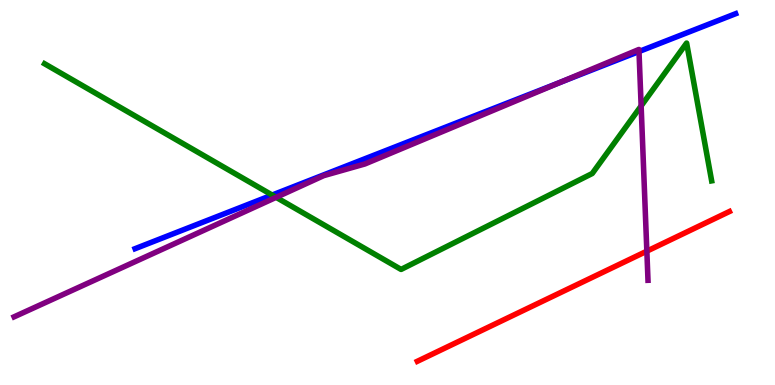[{'lines': ['blue', 'red'], 'intersections': []}, {'lines': ['green', 'red'], 'intersections': []}, {'lines': ['purple', 'red'], 'intersections': [{'x': 8.35, 'y': 3.48}]}, {'lines': ['blue', 'green'], 'intersections': [{'x': 3.51, 'y': 4.93}]}, {'lines': ['blue', 'purple'], 'intersections': [{'x': 7.23, 'y': 7.86}, {'x': 8.25, 'y': 8.66}]}, {'lines': ['green', 'purple'], 'intersections': [{'x': 3.56, 'y': 4.87}, {'x': 8.27, 'y': 7.25}]}]